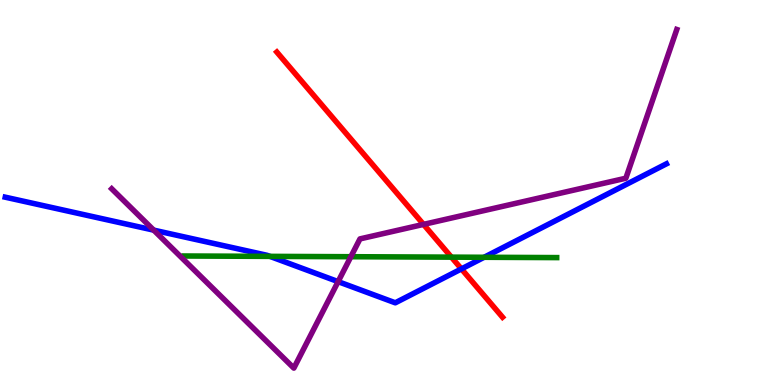[{'lines': ['blue', 'red'], 'intersections': [{'x': 5.95, 'y': 3.02}]}, {'lines': ['green', 'red'], 'intersections': [{'x': 5.82, 'y': 3.32}]}, {'lines': ['purple', 'red'], 'intersections': [{'x': 5.46, 'y': 4.17}]}, {'lines': ['blue', 'green'], 'intersections': [{'x': 3.48, 'y': 3.34}, {'x': 6.25, 'y': 3.32}]}, {'lines': ['blue', 'purple'], 'intersections': [{'x': 1.98, 'y': 4.02}, {'x': 4.36, 'y': 2.68}]}, {'lines': ['green', 'purple'], 'intersections': [{'x': 4.53, 'y': 3.33}]}]